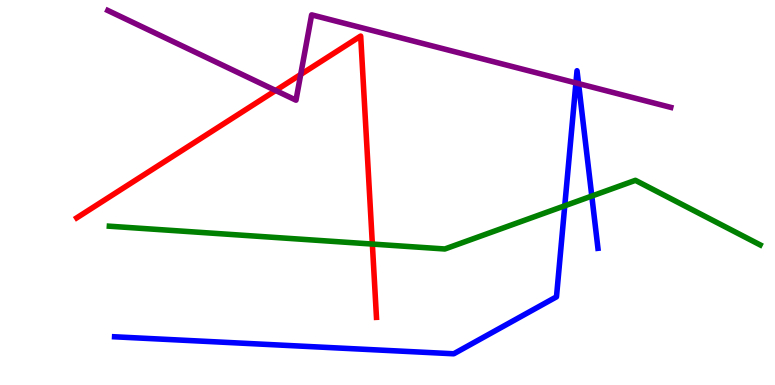[{'lines': ['blue', 'red'], 'intersections': []}, {'lines': ['green', 'red'], 'intersections': [{'x': 4.8, 'y': 3.66}]}, {'lines': ['purple', 'red'], 'intersections': [{'x': 3.56, 'y': 7.65}, {'x': 3.88, 'y': 8.07}]}, {'lines': ['blue', 'green'], 'intersections': [{'x': 7.29, 'y': 4.65}, {'x': 7.64, 'y': 4.91}]}, {'lines': ['blue', 'purple'], 'intersections': [{'x': 7.43, 'y': 7.85}, {'x': 7.47, 'y': 7.83}]}, {'lines': ['green', 'purple'], 'intersections': []}]